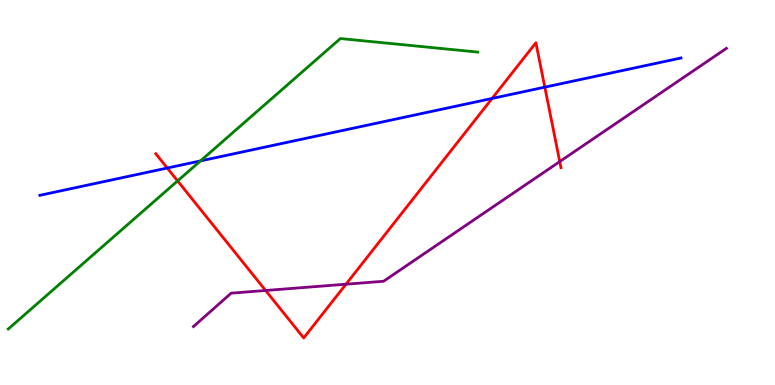[{'lines': ['blue', 'red'], 'intersections': [{'x': 2.16, 'y': 5.64}, {'x': 6.35, 'y': 7.44}, {'x': 7.03, 'y': 7.74}]}, {'lines': ['green', 'red'], 'intersections': [{'x': 2.29, 'y': 5.3}]}, {'lines': ['purple', 'red'], 'intersections': [{'x': 3.43, 'y': 2.46}, {'x': 4.46, 'y': 2.62}, {'x': 7.22, 'y': 5.8}]}, {'lines': ['blue', 'green'], 'intersections': [{'x': 2.59, 'y': 5.82}]}, {'lines': ['blue', 'purple'], 'intersections': []}, {'lines': ['green', 'purple'], 'intersections': []}]